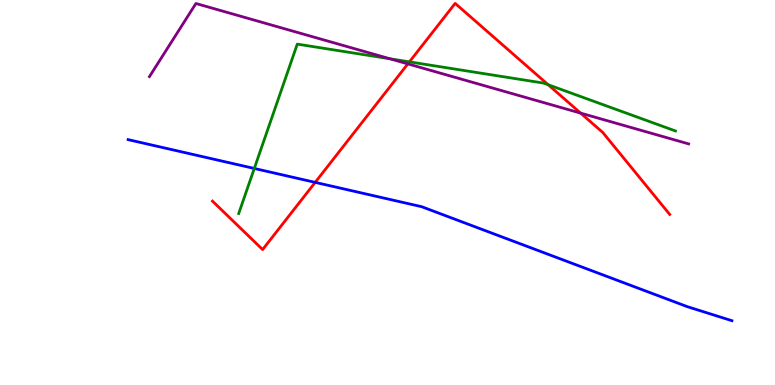[{'lines': ['blue', 'red'], 'intersections': [{'x': 4.07, 'y': 5.26}]}, {'lines': ['green', 'red'], 'intersections': [{'x': 5.28, 'y': 8.39}, {'x': 7.07, 'y': 7.8}]}, {'lines': ['purple', 'red'], 'intersections': [{'x': 5.26, 'y': 8.34}, {'x': 7.49, 'y': 7.06}]}, {'lines': ['blue', 'green'], 'intersections': [{'x': 3.28, 'y': 5.62}]}, {'lines': ['blue', 'purple'], 'intersections': []}, {'lines': ['green', 'purple'], 'intersections': [{'x': 5.03, 'y': 8.47}]}]